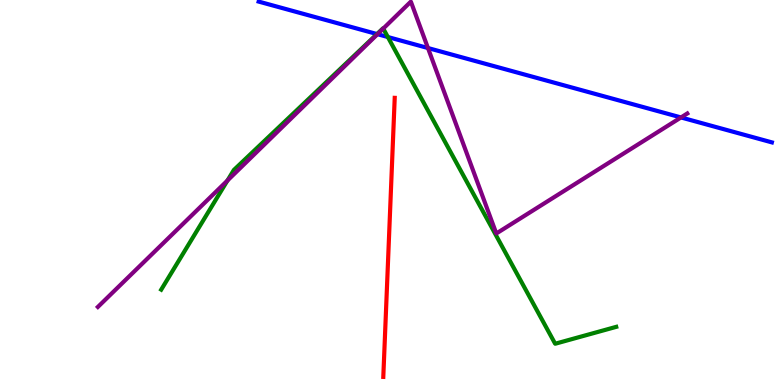[{'lines': ['blue', 'red'], 'intersections': []}, {'lines': ['green', 'red'], 'intersections': []}, {'lines': ['purple', 'red'], 'intersections': []}, {'lines': ['blue', 'green'], 'intersections': [{'x': 4.86, 'y': 9.12}, {'x': 5.0, 'y': 9.04}]}, {'lines': ['blue', 'purple'], 'intersections': [{'x': 4.87, 'y': 9.11}, {'x': 5.52, 'y': 8.75}, {'x': 8.79, 'y': 6.95}]}, {'lines': ['green', 'purple'], 'intersections': [{'x': 2.93, 'y': 5.31}, {'x': 4.95, 'y': 9.26}]}]